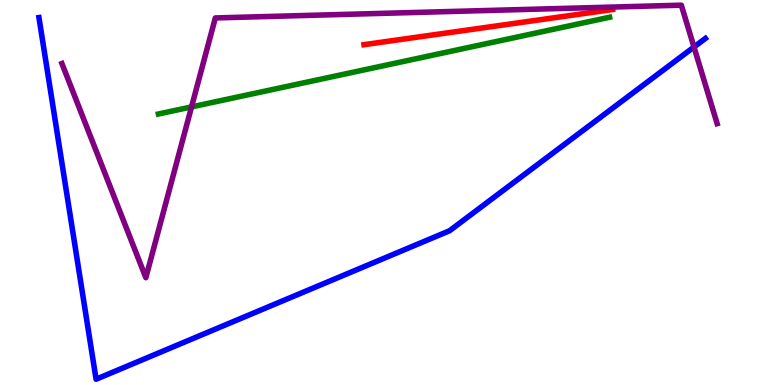[{'lines': ['blue', 'red'], 'intersections': []}, {'lines': ['green', 'red'], 'intersections': []}, {'lines': ['purple', 'red'], 'intersections': []}, {'lines': ['blue', 'green'], 'intersections': []}, {'lines': ['blue', 'purple'], 'intersections': [{'x': 8.95, 'y': 8.78}]}, {'lines': ['green', 'purple'], 'intersections': [{'x': 2.47, 'y': 7.22}]}]